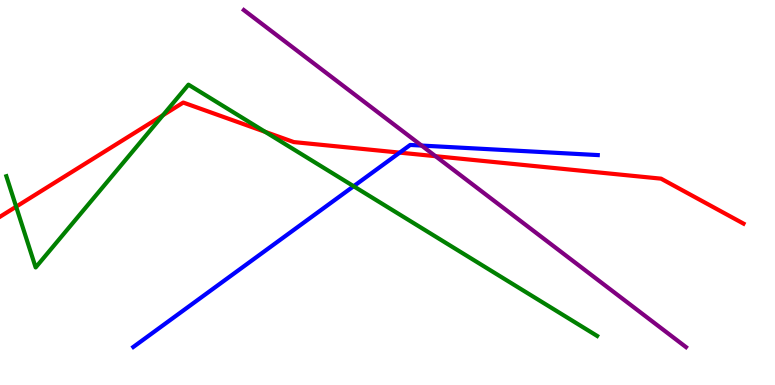[{'lines': ['blue', 'red'], 'intersections': [{'x': 5.16, 'y': 6.04}]}, {'lines': ['green', 'red'], 'intersections': [{'x': 0.208, 'y': 4.63}, {'x': 2.1, 'y': 7.01}, {'x': 3.42, 'y': 6.58}]}, {'lines': ['purple', 'red'], 'intersections': [{'x': 5.62, 'y': 5.94}]}, {'lines': ['blue', 'green'], 'intersections': [{'x': 4.56, 'y': 5.16}]}, {'lines': ['blue', 'purple'], 'intersections': [{'x': 5.44, 'y': 6.22}]}, {'lines': ['green', 'purple'], 'intersections': []}]